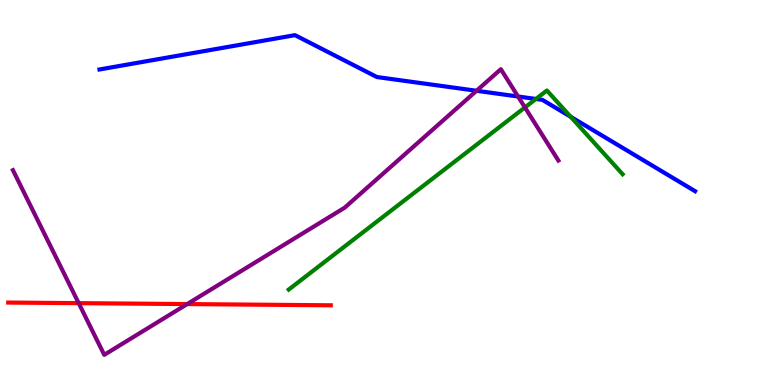[{'lines': ['blue', 'red'], 'intersections': []}, {'lines': ['green', 'red'], 'intersections': []}, {'lines': ['purple', 'red'], 'intersections': [{'x': 1.02, 'y': 2.13}, {'x': 2.42, 'y': 2.1}]}, {'lines': ['blue', 'green'], 'intersections': [{'x': 6.91, 'y': 7.43}, {'x': 7.36, 'y': 6.97}]}, {'lines': ['blue', 'purple'], 'intersections': [{'x': 6.15, 'y': 7.64}, {'x': 6.68, 'y': 7.49}]}, {'lines': ['green', 'purple'], 'intersections': [{'x': 6.77, 'y': 7.21}]}]